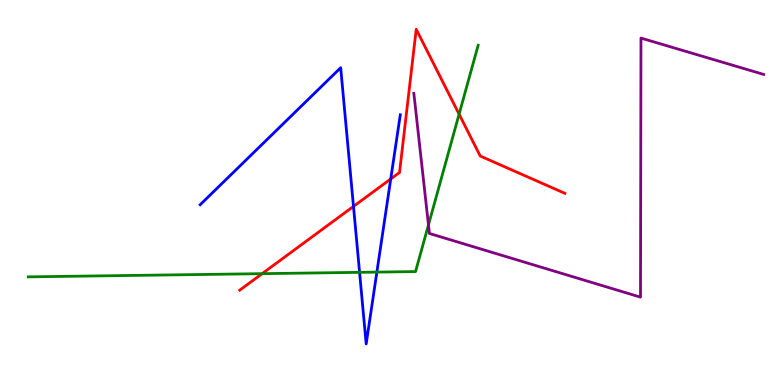[{'lines': ['blue', 'red'], 'intersections': [{'x': 4.56, 'y': 4.64}, {'x': 5.04, 'y': 5.35}]}, {'lines': ['green', 'red'], 'intersections': [{'x': 3.38, 'y': 2.89}, {'x': 5.92, 'y': 7.03}]}, {'lines': ['purple', 'red'], 'intersections': []}, {'lines': ['blue', 'green'], 'intersections': [{'x': 4.64, 'y': 2.93}, {'x': 4.86, 'y': 2.93}]}, {'lines': ['blue', 'purple'], 'intersections': []}, {'lines': ['green', 'purple'], 'intersections': [{'x': 5.53, 'y': 4.16}]}]